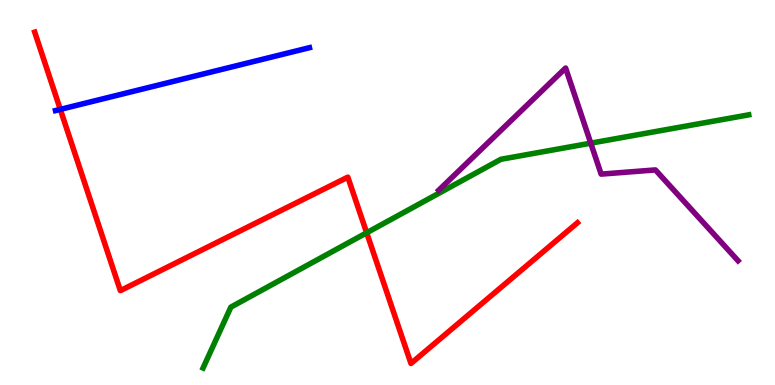[{'lines': ['blue', 'red'], 'intersections': [{'x': 0.778, 'y': 7.16}]}, {'lines': ['green', 'red'], 'intersections': [{'x': 4.73, 'y': 3.95}]}, {'lines': ['purple', 'red'], 'intersections': []}, {'lines': ['blue', 'green'], 'intersections': []}, {'lines': ['blue', 'purple'], 'intersections': []}, {'lines': ['green', 'purple'], 'intersections': [{'x': 7.62, 'y': 6.28}]}]